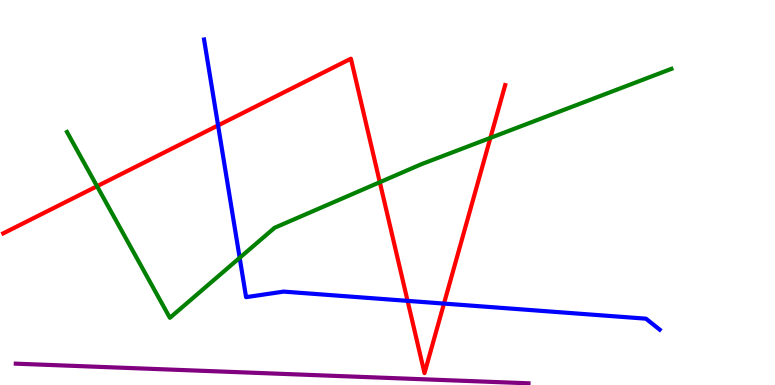[{'lines': ['blue', 'red'], 'intersections': [{'x': 2.81, 'y': 6.74}, {'x': 5.26, 'y': 2.19}, {'x': 5.73, 'y': 2.11}]}, {'lines': ['green', 'red'], 'intersections': [{'x': 1.25, 'y': 5.16}, {'x': 4.9, 'y': 5.27}, {'x': 6.33, 'y': 6.42}]}, {'lines': ['purple', 'red'], 'intersections': []}, {'lines': ['blue', 'green'], 'intersections': [{'x': 3.09, 'y': 3.3}]}, {'lines': ['blue', 'purple'], 'intersections': []}, {'lines': ['green', 'purple'], 'intersections': []}]